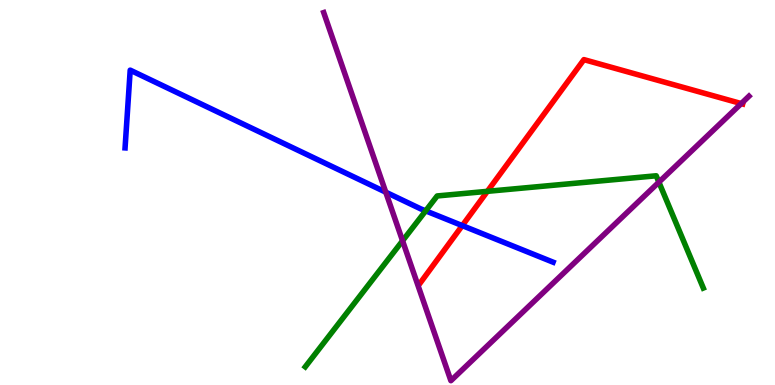[{'lines': ['blue', 'red'], 'intersections': [{'x': 5.96, 'y': 4.14}]}, {'lines': ['green', 'red'], 'intersections': [{'x': 6.29, 'y': 5.03}]}, {'lines': ['purple', 'red'], 'intersections': [{'x': 9.56, 'y': 7.31}]}, {'lines': ['blue', 'green'], 'intersections': [{'x': 5.49, 'y': 4.52}]}, {'lines': ['blue', 'purple'], 'intersections': [{'x': 4.98, 'y': 5.01}]}, {'lines': ['green', 'purple'], 'intersections': [{'x': 5.19, 'y': 3.75}, {'x': 8.5, 'y': 5.27}]}]